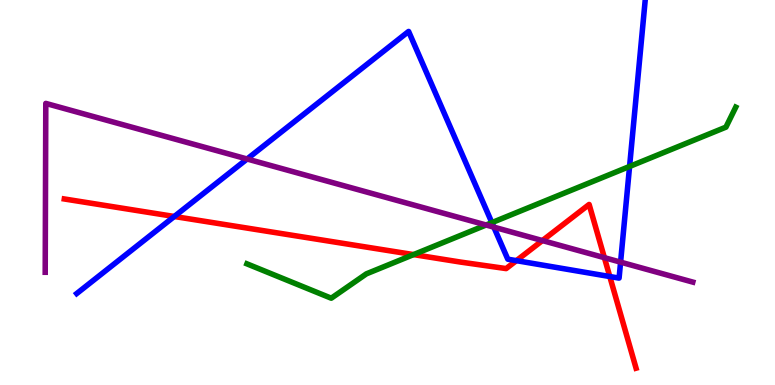[{'lines': ['blue', 'red'], 'intersections': [{'x': 2.25, 'y': 4.38}, {'x': 6.66, 'y': 3.23}, {'x': 7.87, 'y': 2.82}]}, {'lines': ['green', 'red'], 'intersections': [{'x': 5.34, 'y': 3.39}]}, {'lines': ['purple', 'red'], 'intersections': [{'x': 7.0, 'y': 3.75}, {'x': 7.8, 'y': 3.31}]}, {'lines': ['blue', 'green'], 'intersections': [{'x': 6.35, 'y': 4.22}, {'x': 8.12, 'y': 5.68}]}, {'lines': ['blue', 'purple'], 'intersections': [{'x': 3.19, 'y': 5.87}, {'x': 6.37, 'y': 4.1}, {'x': 8.01, 'y': 3.19}]}, {'lines': ['green', 'purple'], 'intersections': [{'x': 6.27, 'y': 4.16}]}]